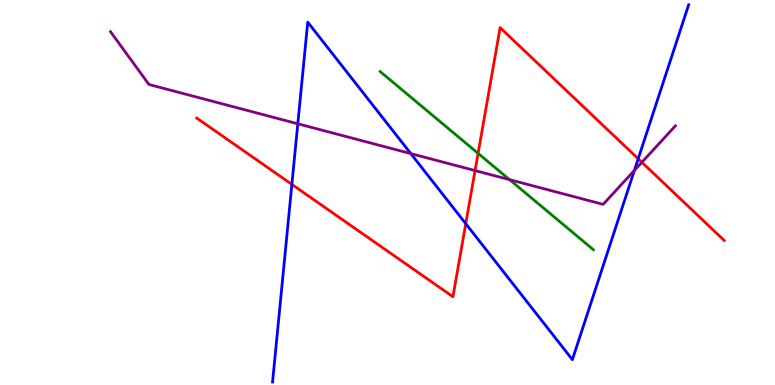[{'lines': ['blue', 'red'], 'intersections': [{'x': 3.77, 'y': 5.21}, {'x': 6.01, 'y': 4.19}, {'x': 8.23, 'y': 5.88}]}, {'lines': ['green', 'red'], 'intersections': [{'x': 6.17, 'y': 6.02}]}, {'lines': ['purple', 'red'], 'intersections': [{'x': 6.13, 'y': 5.57}, {'x': 8.28, 'y': 5.79}]}, {'lines': ['blue', 'green'], 'intersections': []}, {'lines': ['blue', 'purple'], 'intersections': [{'x': 3.84, 'y': 6.79}, {'x': 5.3, 'y': 6.01}, {'x': 8.19, 'y': 5.57}]}, {'lines': ['green', 'purple'], 'intersections': [{'x': 6.57, 'y': 5.33}]}]